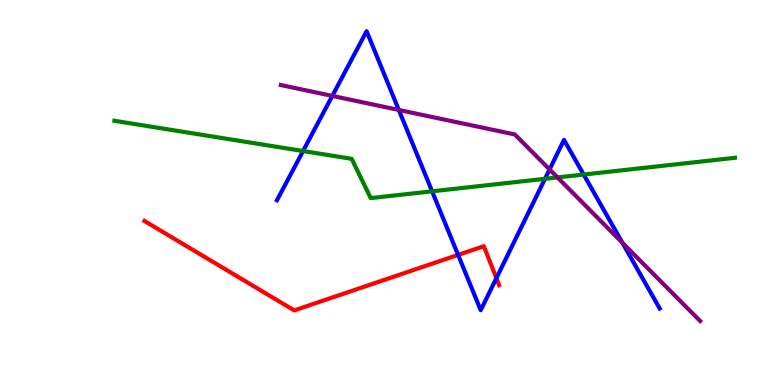[{'lines': ['blue', 'red'], 'intersections': [{'x': 5.91, 'y': 3.38}, {'x': 6.4, 'y': 2.77}]}, {'lines': ['green', 'red'], 'intersections': []}, {'lines': ['purple', 'red'], 'intersections': []}, {'lines': ['blue', 'green'], 'intersections': [{'x': 3.91, 'y': 6.08}, {'x': 5.58, 'y': 5.03}, {'x': 7.03, 'y': 5.36}, {'x': 7.53, 'y': 5.47}]}, {'lines': ['blue', 'purple'], 'intersections': [{'x': 4.29, 'y': 7.51}, {'x': 5.15, 'y': 7.14}, {'x': 7.09, 'y': 5.6}, {'x': 8.03, 'y': 3.7}]}, {'lines': ['green', 'purple'], 'intersections': [{'x': 7.19, 'y': 5.39}]}]